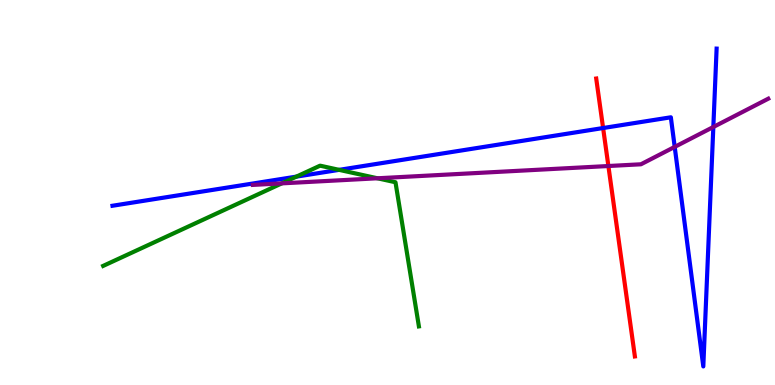[{'lines': ['blue', 'red'], 'intersections': [{'x': 7.78, 'y': 6.67}]}, {'lines': ['green', 'red'], 'intersections': []}, {'lines': ['purple', 'red'], 'intersections': [{'x': 7.85, 'y': 5.69}]}, {'lines': ['blue', 'green'], 'intersections': [{'x': 3.82, 'y': 5.41}, {'x': 4.38, 'y': 5.59}]}, {'lines': ['blue', 'purple'], 'intersections': [{'x': 8.71, 'y': 6.18}, {'x': 9.2, 'y': 6.7}]}, {'lines': ['green', 'purple'], 'intersections': [{'x': 3.64, 'y': 5.24}, {'x': 4.87, 'y': 5.37}]}]